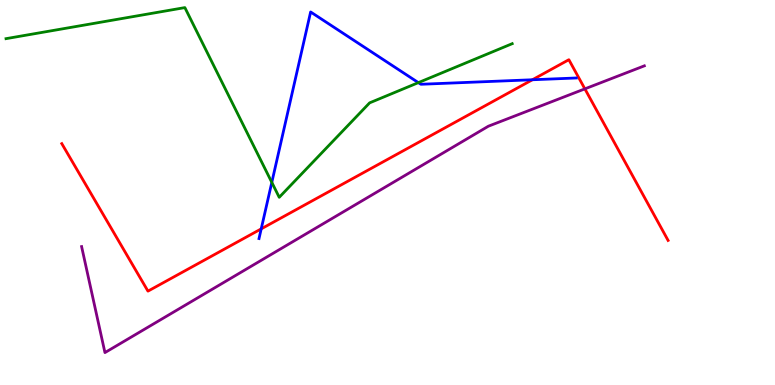[{'lines': ['blue', 'red'], 'intersections': [{'x': 3.37, 'y': 4.06}, {'x': 6.87, 'y': 7.93}]}, {'lines': ['green', 'red'], 'intersections': []}, {'lines': ['purple', 'red'], 'intersections': [{'x': 7.55, 'y': 7.69}]}, {'lines': ['blue', 'green'], 'intersections': [{'x': 3.51, 'y': 5.26}, {'x': 5.4, 'y': 7.85}]}, {'lines': ['blue', 'purple'], 'intersections': []}, {'lines': ['green', 'purple'], 'intersections': []}]